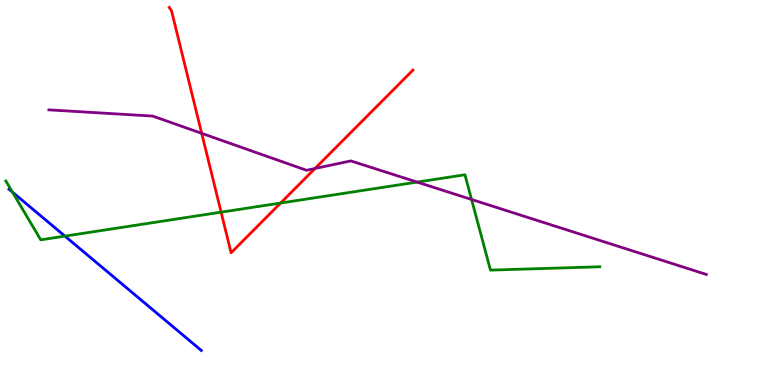[{'lines': ['blue', 'red'], 'intersections': []}, {'lines': ['green', 'red'], 'intersections': [{'x': 2.85, 'y': 4.49}, {'x': 3.62, 'y': 4.73}]}, {'lines': ['purple', 'red'], 'intersections': [{'x': 2.6, 'y': 6.54}, {'x': 4.06, 'y': 5.62}]}, {'lines': ['blue', 'green'], 'intersections': [{'x': 0.161, 'y': 5.01}, {'x': 0.838, 'y': 3.87}]}, {'lines': ['blue', 'purple'], 'intersections': []}, {'lines': ['green', 'purple'], 'intersections': [{'x': 5.38, 'y': 5.27}, {'x': 6.08, 'y': 4.82}]}]